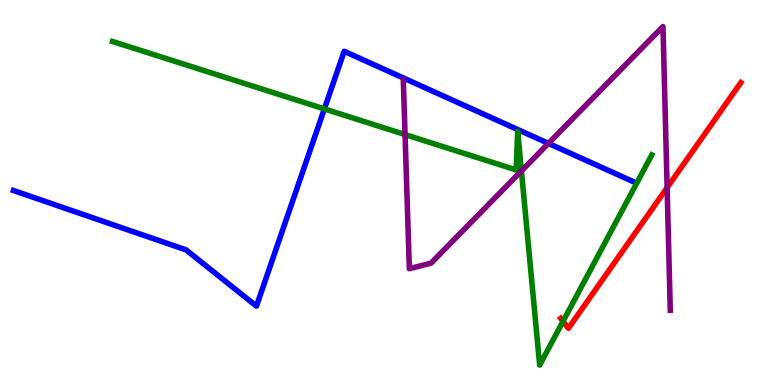[{'lines': ['blue', 'red'], 'intersections': []}, {'lines': ['green', 'red'], 'intersections': [{'x': 7.26, 'y': 1.65}]}, {'lines': ['purple', 'red'], 'intersections': [{'x': 8.61, 'y': 5.13}]}, {'lines': ['blue', 'green'], 'intersections': [{'x': 4.19, 'y': 7.17}]}, {'lines': ['blue', 'purple'], 'intersections': [{'x': 7.08, 'y': 6.28}]}, {'lines': ['green', 'purple'], 'intersections': [{'x': 5.23, 'y': 6.5}, {'x': 6.73, 'y': 5.56}]}]